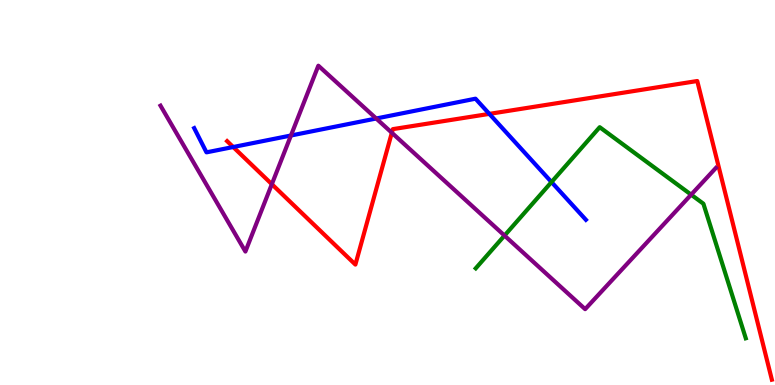[{'lines': ['blue', 'red'], 'intersections': [{'x': 3.01, 'y': 6.18}, {'x': 6.31, 'y': 7.04}]}, {'lines': ['green', 'red'], 'intersections': []}, {'lines': ['purple', 'red'], 'intersections': [{'x': 3.51, 'y': 5.22}, {'x': 5.06, 'y': 6.55}]}, {'lines': ['blue', 'green'], 'intersections': [{'x': 7.12, 'y': 5.27}]}, {'lines': ['blue', 'purple'], 'intersections': [{'x': 3.75, 'y': 6.48}, {'x': 4.85, 'y': 6.92}]}, {'lines': ['green', 'purple'], 'intersections': [{'x': 6.51, 'y': 3.88}, {'x': 8.92, 'y': 4.94}]}]